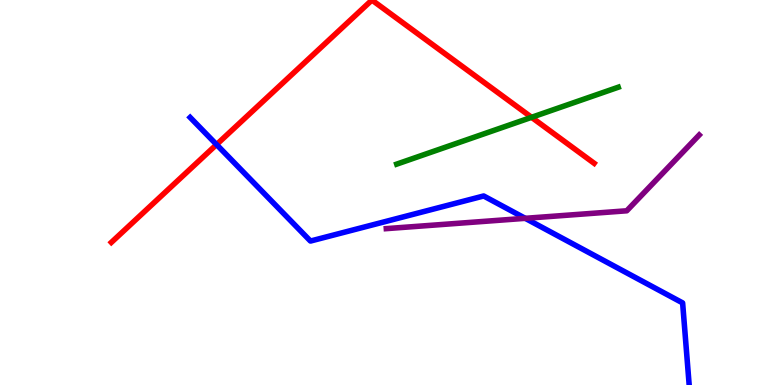[{'lines': ['blue', 'red'], 'intersections': [{'x': 2.79, 'y': 6.25}]}, {'lines': ['green', 'red'], 'intersections': [{'x': 6.86, 'y': 6.95}]}, {'lines': ['purple', 'red'], 'intersections': []}, {'lines': ['blue', 'green'], 'intersections': []}, {'lines': ['blue', 'purple'], 'intersections': [{'x': 6.78, 'y': 4.33}]}, {'lines': ['green', 'purple'], 'intersections': []}]